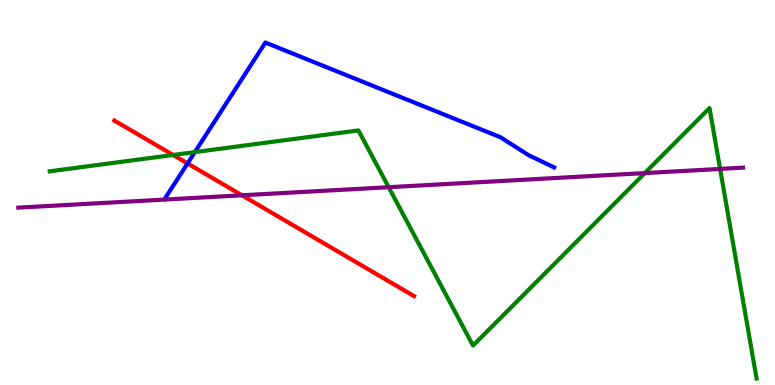[{'lines': ['blue', 'red'], 'intersections': [{'x': 2.42, 'y': 5.75}]}, {'lines': ['green', 'red'], 'intersections': [{'x': 2.23, 'y': 5.97}]}, {'lines': ['purple', 'red'], 'intersections': [{'x': 3.12, 'y': 4.93}]}, {'lines': ['blue', 'green'], 'intersections': [{'x': 2.51, 'y': 6.05}]}, {'lines': ['blue', 'purple'], 'intersections': []}, {'lines': ['green', 'purple'], 'intersections': [{'x': 5.02, 'y': 5.14}, {'x': 8.32, 'y': 5.5}, {'x': 9.29, 'y': 5.61}]}]